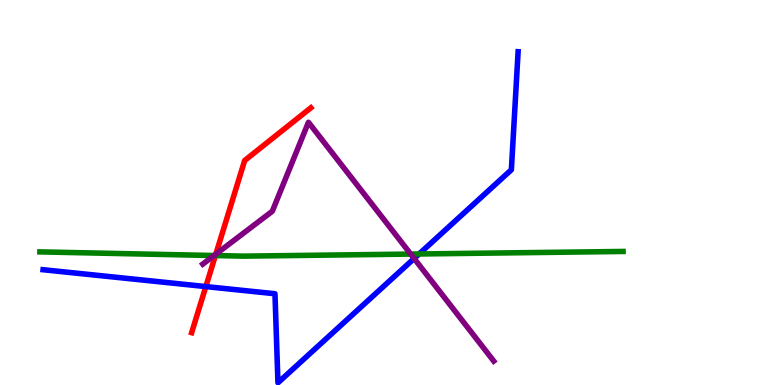[{'lines': ['blue', 'red'], 'intersections': [{'x': 2.66, 'y': 2.56}]}, {'lines': ['green', 'red'], 'intersections': [{'x': 2.78, 'y': 3.36}]}, {'lines': ['purple', 'red'], 'intersections': [{'x': 2.78, 'y': 3.4}]}, {'lines': ['blue', 'green'], 'intersections': [{'x': 5.41, 'y': 3.4}]}, {'lines': ['blue', 'purple'], 'intersections': [{'x': 5.34, 'y': 3.29}]}, {'lines': ['green', 'purple'], 'intersections': [{'x': 2.76, 'y': 3.36}, {'x': 5.3, 'y': 3.4}]}]